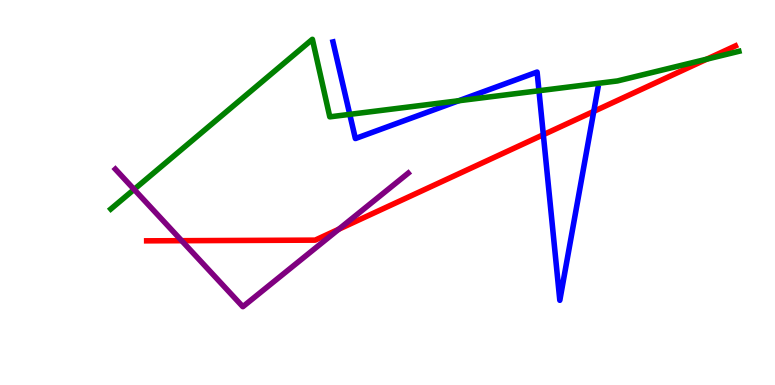[{'lines': ['blue', 'red'], 'intersections': [{'x': 7.01, 'y': 6.5}, {'x': 7.66, 'y': 7.11}]}, {'lines': ['green', 'red'], 'intersections': [{'x': 9.12, 'y': 8.46}]}, {'lines': ['purple', 'red'], 'intersections': [{'x': 2.34, 'y': 3.75}, {'x': 4.37, 'y': 4.05}]}, {'lines': ['blue', 'green'], 'intersections': [{'x': 4.51, 'y': 7.03}, {'x': 5.92, 'y': 7.38}, {'x': 6.95, 'y': 7.64}]}, {'lines': ['blue', 'purple'], 'intersections': []}, {'lines': ['green', 'purple'], 'intersections': [{'x': 1.73, 'y': 5.08}]}]